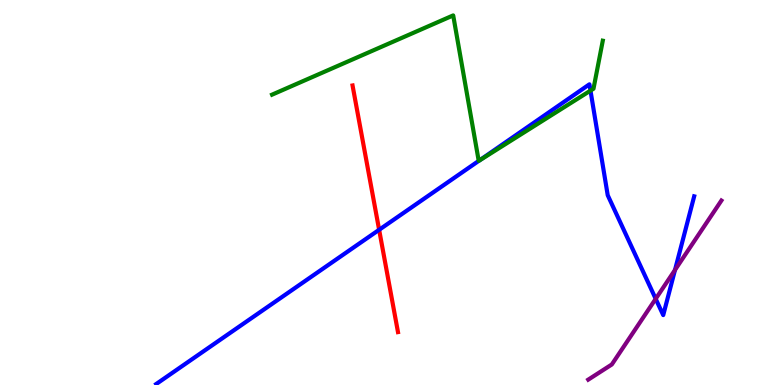[{'lines': ['blue', 'red'], 'intersections': [{'x': 4.89, 'y': 4.03}]}, {'lines': ['green', 'red'], 'intersections': []}, {'lines': ['purple', 'red'], 'intersections': []}, {'lines': ['blue', 'green'], 'intersections': [{'x': 6.18, 'y': 5.82}, {'x': 7.62, 'y': 7.65}]}, {'lines': ['blue', 'purple'], 'intersections': [{'x': 8.46, 'y': 2.24}, {'x': 8.71, 'y': 2.99}]}, {'lines': ['green', 'purple'], 'intersections': []}]